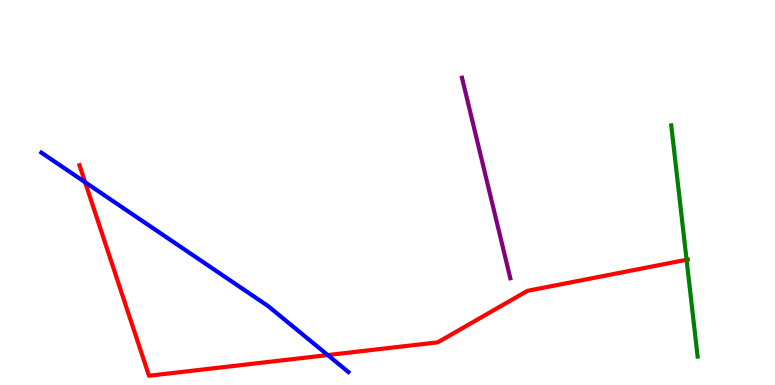[{'lines': ['blue', 'red'], 'intersections': [{'x': 1.1, 'y': 5.27}, {'x': 4.23, 'y': 0.777}]}, {'lines': ['green', 'red'], 'intersections': [{'x': 8.86, 'y': 3.25}]}, {'lines': ['purple', 'red'], 'intersections': []}, {'lines': ['blue', 'green'], 'intersections': []}, {'lines': ['blue', 'purple'], 'intersections': []}, {'lines': ['green', 'purple'], 'intersections': []}]